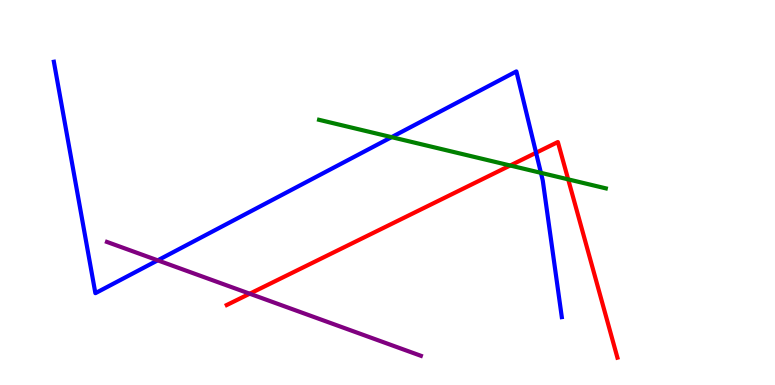[{'lines': ['blue', 'red'], 'intersections': [{'x': 6.92, 'y': 6.03}]}, {'lines': ['green', 'red'], 'intersections': [{'x': 6.58, 'y': 5.7}, {'x': 7.33, 'y': 5.34}]}, {'lines': ['purple', 'red'], 'intersections': [{'x': 3.22, 'y': 2.37}]}, {'lines': ['blue', 'green'], 'intersections': [{'x': 5.05, 'y': 6.44}, {'x': 6.98, 'y': 5.51}]}, {'lines': ['blue', 'purple'], 'intersections': [{'x': 2.04, 'y': 3.24}]}, {'lines': ['green', 'purple'], 'intersections': []}]